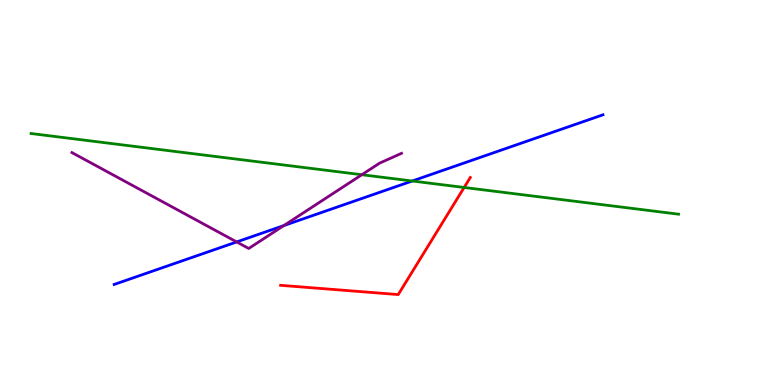[{'lines': ['blue', 'red'], 'intersections': []}, {'lines': ['green', 'red'], 'intersections': [{'x': 5.99, 'y': 5.13}]}, {'lines': ['purple', 'red'], 'intersections': []}, {'lines': ['blue', 'green'], 'intersections': [{'x': 5.32, 'y': 5.3}]}, {'lines': ['blue', 'purple'], 'intersections': [{'x': 3.05, 'y': 3.72}, {'x': 3.66, 'y': 4.14}]}, {'lines': ['green', 'purple'], 'intersections': [{'x': 4.67, 'y': 5.46}]}]